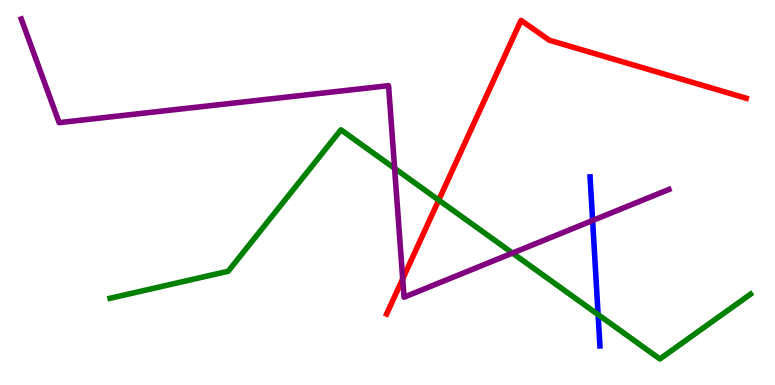[{'lines': ['blue', 'red'], 'intersections': []}, {'lines': ['green', 'red'], 'intersections': [{'x': 5.66, 'y': 4.8}]}, {'lines': ['purple', 'red'], 'intersections': [{'x': 5.2, 'y': 2.76}]}, {'lines': ['blue', 'green'], 'intersections': [{'x': 7.72, 'y': 1.83}]}, {'lines': ['blue', 'purple'], 'intersections': [{'x': 7.65, 'y': 4.27}]}, {'lines': ['green', 'purple'], 'intersections': [{'x': 5.09, 'y': 5.63}, {'x': 6.61, 'y': 3.43}]}]